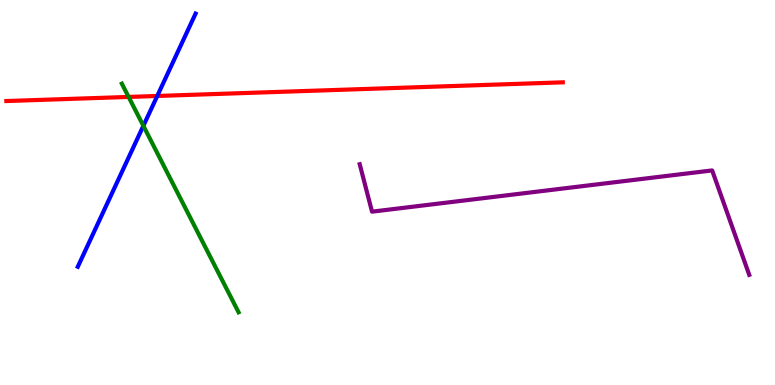[{'lines': ['blue', 'red'], 'intersections': [{'x': 2.03, 'y': 7.51}]}, {'lines': ['green', 'red'], 'intersections': [{'x': 1.66, 'y': 7.48}]}, {'lines': ['purple', 'red'], 'intersections': []}, {'lines': ['blue', 'green'], 'intersections': [{'x': 1.85, 'y': 6.73}]}, {'lines': ['blue', 'purple'], 'intersections': []}, {'lines': ['green', 'purple'], 'intersections': []}]